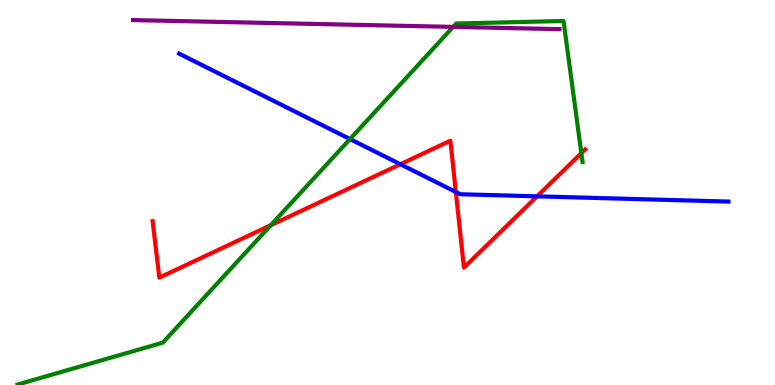[{'lines': ['blue', 'red'], 'intersections': [{'x': 5.17, 'y': 5.73}, {'x': 5.88, 'y': 5.01}, {'x': 6.93, 'y': 4.9}]}, {'lines': ['green', 'red'], 'intersections': [{'x': 3.49, 'y': 4.15}, {'x': 7.5, 'y': 6.02}]}, {'lines': ['purple', 'red'], 'intersections': []}, {'lines': ['blue', 'green'], 'intersections': [{'x': 4.52, 'y': 6.39}]}, {'lines': ['blue', 'purple'], 'intersections': []}, {'lines': ['green', 'purple'], 'intersections': [{'x': 5.85, 'y': 9.3}]}]